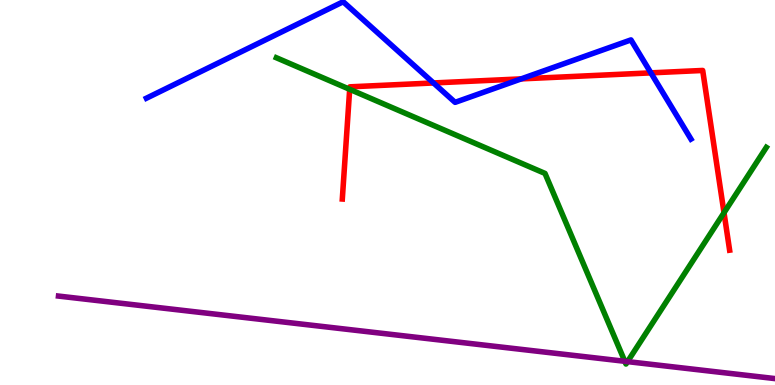[{'lines': ['blue', 'red'], 'intersections': [{'x': 5.59, 'y': 7.85}, {'x': 6.73, 'y': 7.95}, {'x': 8.4, 'y': 8.11}]}, {'lines': ['green', 'red'], 'intersections': [{'x': 4.51, 'y': 7.68}, {'x': 9.34, 'y': 4.47}]}, {'lines': ['purple', 'red'], 'intersections': []}, {'lines': ['blue', 'green'], 'intersections': []}, {'lines': ['blue', 'purple'], 'intersections': []}, {'lines': ['green', 'purple'], 'intersections': [{'x': 8.06, 'y': 0.616}, {'x': 8.1, 'y': 0.607}]}]